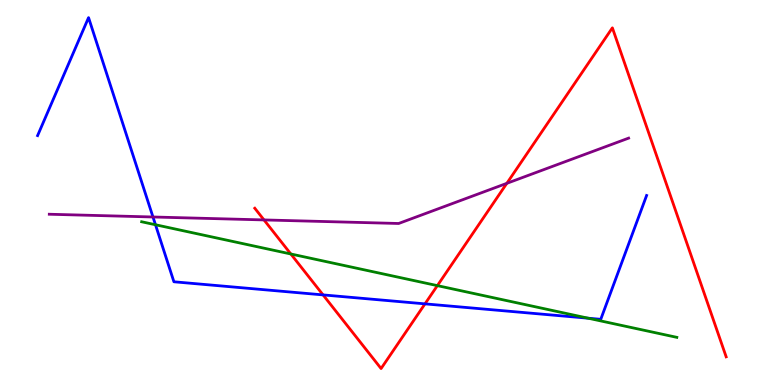[{'lines': ['blue', 'red'], 'intersections': [{'x': 4.17, 'y': 2.34}, {'x': 5.48, 'y': 2.11}]}, {'lines': ['green', 'red'], 'intersections': [{'x': 3.75, 'y': 3.4}, {'x': 5.64, 'y': 2.58}]}, {'lines': ['purple', 'red'], 'intersections': [{'x': 3.41, 'y': 4.29}, {'x': 6.54, 'y': 5.24}]}, {'lines': ['blue', 'green'], 'intersections': [{'x': 2.01, 'y': 4.16}, {'x': 7.59, 'y': 1.73}]}, {'lines': ['blue', 'purple'], 'intersections': [{'x': 1.97, 'y': 4.36}]}, {'lines': ['green', 'purple'], 'intersections': []}]